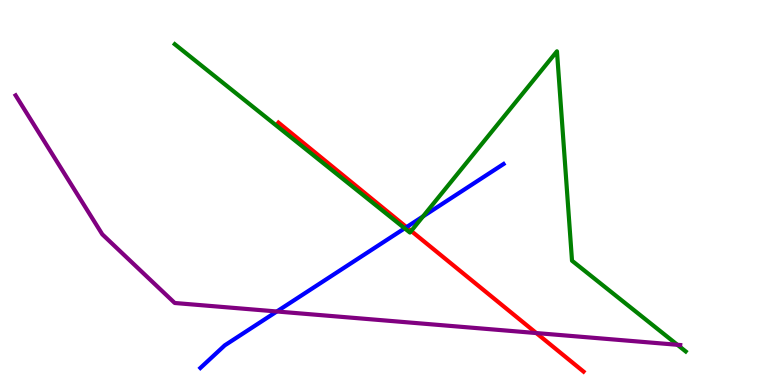[{'lines': ['blue', 'red'], 'intersections': [{'x': 5.25, 'y': 4.1}]}, {'lines': ['green', 'red'], 'intersections': [{'x': 5.31, 'y': 4.0}]}, {'lines': ['purple', 'red'], 'intersections': [{'x': 6.92, 'y': 1.35}]}, {'lines': ['blue', 'green'], 'intersections': [{'x': 5.22, 'y': 4.07}, {'x': 5.46, 'y': 4.38}]}, {'lines': ['blue', 'purple'], 'intersections': [{'x': 3.57, 'y': 1.91}]}, {'lines': ['green', 'purple'], 'intersections': [{'x': 8.74, 'y': 1.04}]}]